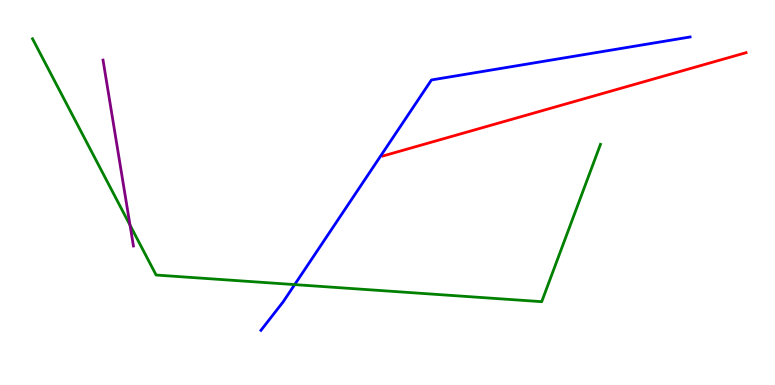[{'lines': ['blue', 'red'], 'intersections': []}, {'lines': ['green', 'red'], 'intersections': []}, {'lines': ['purple', 'red'], 'intersections': []}, {'lines': ['blue', 'green'], 'intersections': [{'x': 3.8, 'y': 2.61}]}, {'lines': ['blue', 'purple'], 'intersections': []}, {'lines': ['green', 'purple'], 'intersections': [{'x': 1.68, 'y': 4.15}]}]